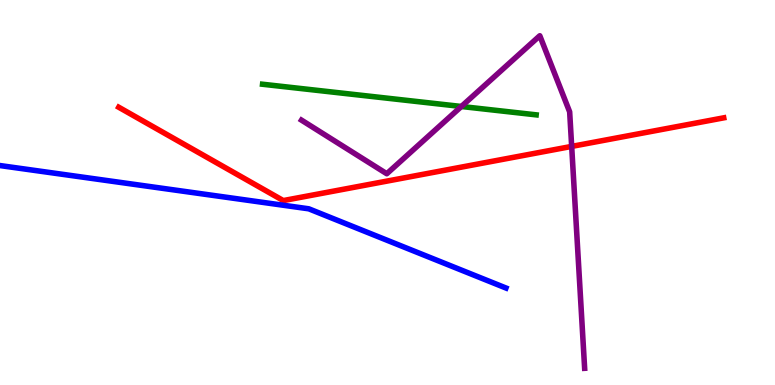[{'lines': ['blue', 'red'], 'intersections': []}, {'lines': ['green', 'red'], 'intersections': []}, {'lines': ['purple', 'red'], 'intersections': [{'x': 7.38, 'y': 6.2}]}, {'lines': ['blue', 'green'], 'intersections': []}, {'lines': ['blue', 'purple'], 'intersections': []}, {'lines': ['green', 'purple'], 'intersections': [{'x': 5.95, 'y': 7.23}]}]